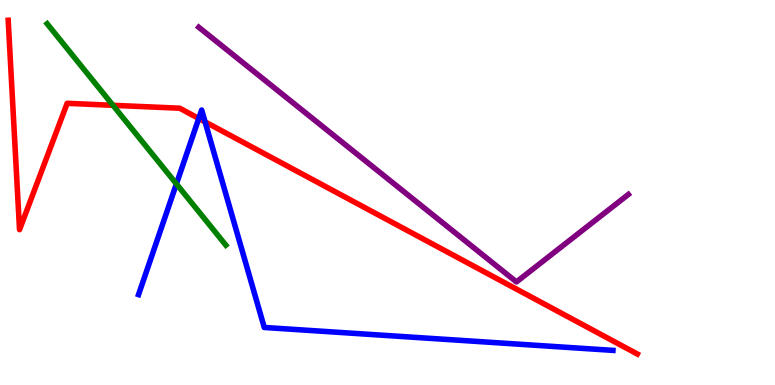[{'lines': ['blue', 'red'], 'intersections': [{'x': 2.56, 'y': 6.92}, {'x': 2.65, 'y': 6.83}]}, {'lines': ['green', 'red'], 'intersections': [{'x': 1.46, 'y': 7.26}]}, {'lines': ['purple', 'red'], 'intersections': []}, {'lines': ['blue', 'green'], 'intersections': [{'x': 2.28, 'y': 5.22}]}, {'lines': ['blue', 'purple'], 'intersections': []}, {'lines': ['green', 'purple'], 'intersections': []}]